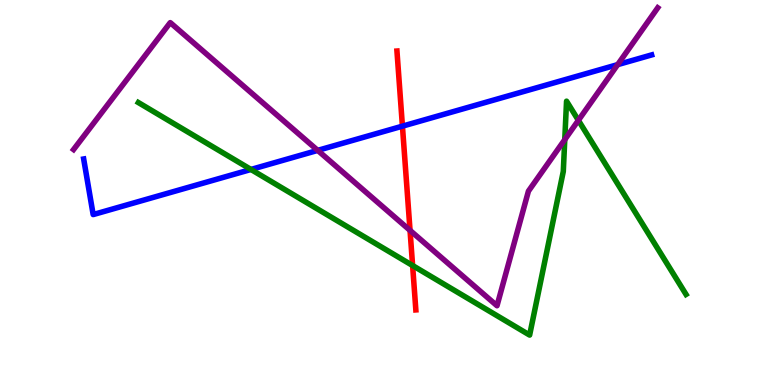[{'lines': ['blue', 'red'], 'intersections': [{'x': 5.19, 'y': 6.72}]}, {'lines': ['green', 'red'], 'intersections': [{'x': 5.32, 'y': 3.1}]}, {'lines': ['purple', 'red'], 'intersections': [{'x': 5.29, 'y': 4.02}]}, {'lines': ['blue', 'green'], 'intersections': [{'x': 3.24, 'y': 5.6}]}, {'lines': ['blue', 'purple'], 'intersections': [{'x': 4.1, 'y': 6.09}, {'x': 7.97, 'y': 8.32}]}, {'lines': ['green', 'purple'], 'intersections': [{'x': 7.29, 'y': 6.37}, {'x': 7.46, 'y': 6.87}]}]